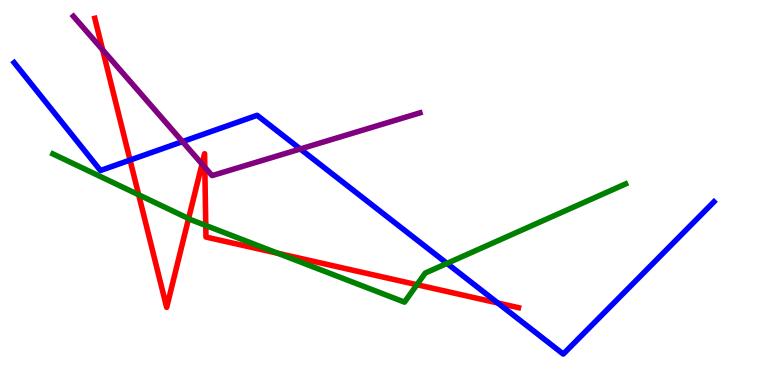[{'lines': ['blue', 'red'], 'intersections': [{'x': 1.68, 'y': 5.84}, {'x': 6.42, 'y': 2.13}]}, {'lines': ['green', 'red'], 'intersections': [{'x': 1.79, 'y': 4.94}, {'x': 2.43, 'y': 4.32}, {'x': 2.66, 'y': 4.14}, {'x': 3.59, 'y': 3.42}, {'x': 5.38, 'y': 2.6}]}, {'lines': ['purple', 'red'], 'intersections': [{'x': 1.32, 'y': 8.7}, {'x': 2.61, 'y': 5.74}, {'x': 2.64, 'y': 5.66}]}, {'lines': ['blue', 'green'], 'intersections': [{'x': 5.77, 'y': 3.16}]}, {'lines': ['blue', 'purple'], 'intersections': [{'x': 2.35, 'y': 6.32}, {'x': 3.87, 'y': 6.13}]}, {'lines': ['green', 'purple'], 'intersections': []}]